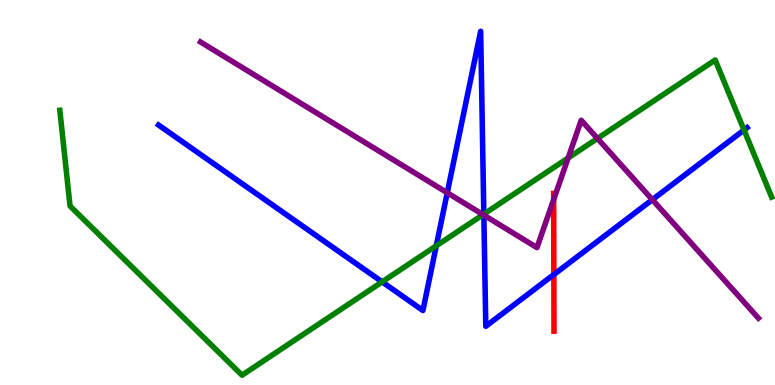[{'lines': ['blue', 'red'], 'intersections': [{'x': 7.15, 'y': 2.87}]}, {'lines': ['green', 'red'], 'intersections': []}, {'lines': ['purple', 'red'], 'intersections': [{'x': 7.14, 'y': 4.82}]}, {'lines': ['blue', 'green'], 'intersections': [{'x': 4.93, 'y': 2.68}, {'x': 5.63, 'y': 3.62}, {'x': 6.24, 'y': 4.44}, {'x': 9.6, 'y': 6.62}]}, {'lines': ['blue', 'purple'], 'intersections': [{'x': 5.77, 'y': 4.99}, {'x': 6.24, 'y': 4.41}, {'x': 8.42, 'y': 4.81}]}, {'lines': ['green', 'purple'], 'intersections': [{'x': 6.23, 'y': 4.42}, {'x': 7.33, 'y': 5.9}, {'x': 7.71, 'y': 6.4}]}]